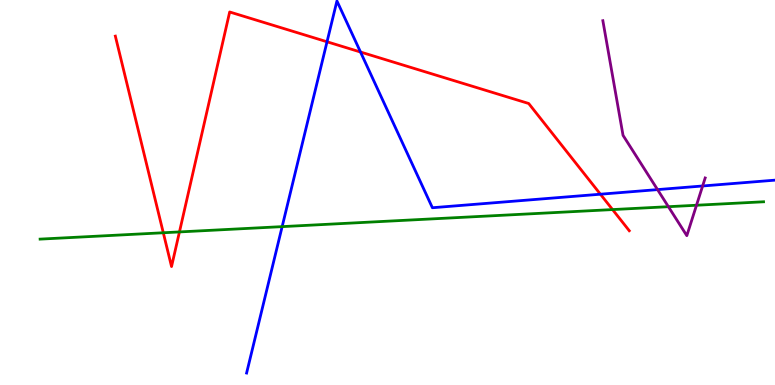[{'lines': ['blue', 'red'], 'intersections': [{'x': 4.22, 'y': 8.91}, {'x': 4.65, 'y': 8.65}, {'x': 7.75, 'y': 4.96}]}, {'lines': ['green', 'red'], 'intersections': [{'x': 2.11, 'y': 3.95}, {'x': 2.32, 'y': 3.98}, {'x': 7.9, 'y': 4.56}]}, {'lines': ['purple', 'red'], 'intersections': []}, {'lines': ['blue', 'green'], 'intersections': [{'x': 3.64, 'y': 4.11}]}, {'lines': ['blue', 'purple'], 'intersections': [{'x': 8.48, 'y': 5.08}, {'x': 9.07, 'y': 5.17}]}, {'lines': ['green', 'purple'], 'intersections': [{'x': 8.62, 'y': 4.63}, {'x': 8.99, 'y': 4.67}]}]